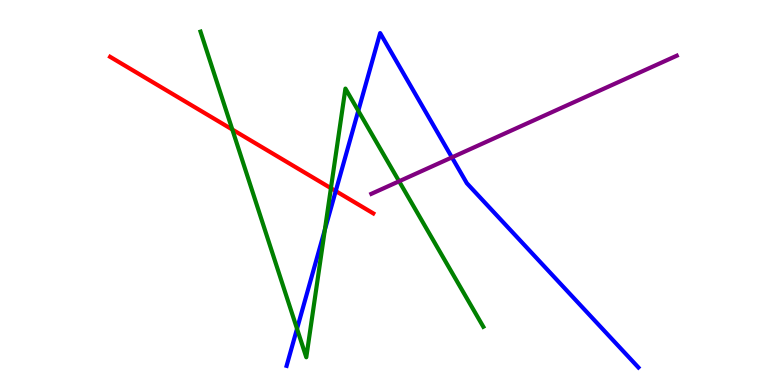[{'lines': ['blue', 'red'], 'intersections': [{'x': 4.33, 'y': 5.04}]}, {'lines': ['green', 'red'], 'intersections': [{'x': 3.0, 'y': 6.64}, {'x': 4.27, 'y': 5.11}]}, {'lines': ['purple', 'red'], 'intersections': []}, {'lines': ['blue', 'green'], 'intersections': [{'x': 3.83, 'y': 1.46}, {'x': 4.19, 'y': 4.03}, {'x': 4.62, 'y': 7.12}]}, {'lines': ['blue', 'purple'], 'intersections': [{'x': 5.83, 'y': 5.91}]}, {'lines': ['green', 'purple'], 'intersections': [{'x': 5.15, 'y': 5.29}]}]